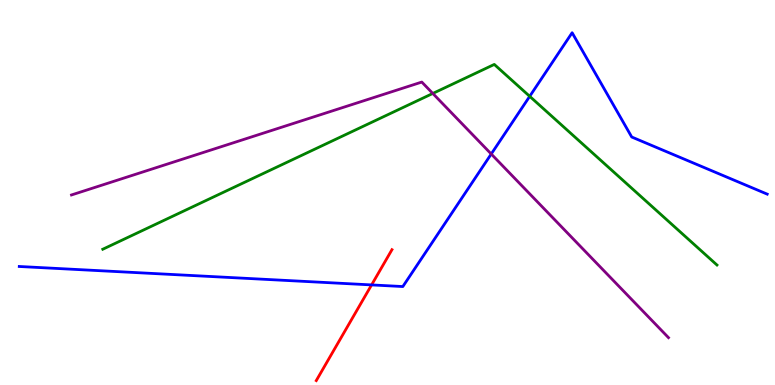[{'lines': ['blue', 'red'], 'intersections': [{'x': 4.79, 'y': 2.6}]}, {'lines': ['green', 'red'], 'intersections': []}, {'lines': ['purple', 'red'], 'intersections': []}, {'lines': ['blue', 'green'], 'intersections': [{'x': 6.83, 'y': 7.5}]}, {'lines': ['blue', 'purple'], 'intersections': [{'x': 6.34, 'y': 6.0}]}, {'lines': ['green', 'purple'], 'intersections': [{'x': 5.58, 'y': 7.57}]}]